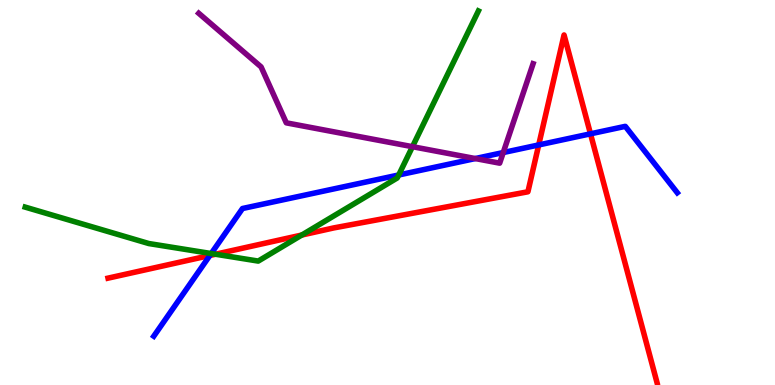[{'lines': ['blue', 'red'], 'intersections': [{'x': 2.71, 'y': 3.36}, {'x': 6.95, 'y': 6.24}, {'x': 7.62, 'y': 6.52}]}, {'lines': ['green', 'red'], 'intersections': [{'x': 2.78, 'y': 3.4}, {'x': 3.89, 'y': 3.9}]}, {'lines': ['purple', 'red'], 'intersections': []}, {'lines': ['blue', 'green'], 'intersections': [{'x': 2.73, 'y': 3.41}, {'x': 5.14, 'y': 5.46}]}, {'lines': ['blue', 'purple'], 'intersections': [{'x': 6.13, 'y': 5.88}, {'x': 6.49, 'y': 6.04}]}, {'lines': ['green', 'purple'], 'intersections': [{'x': 5.32, 'y': 6.19}]}]